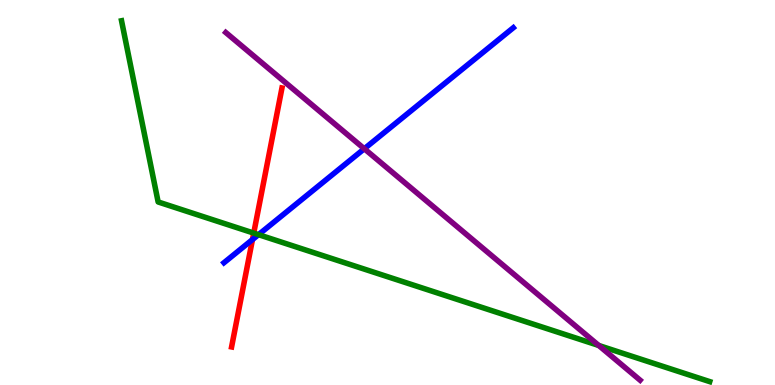[{'lines': ['blue', 'red'], 'intersections': [{'x': 3.26, 'y': 3.78}]}, {'lines': ['green', 'red'], 'intersections': [{'x': 3.27, 'y': 3.95}]}, {'lines': ['purple', 'red'], 'intersections': []}, {'lines': ['blue', 'green'], 'intersections': [{'x': 3.34, 'y': 3.9}]}, {'lines': ['blue', 'purple'], 'intersections': [{'x': 4.7, 'y': 6.14}]}, {'lines': ['green', 'purple'], 'intersections': [{'x': 7.73, 'y': 1.03}]}]